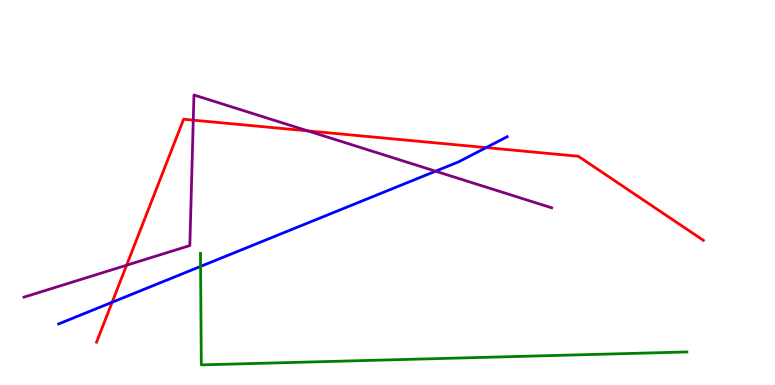[{'lines': ['blue', 'red'], 'intersections': [{'x': 1.45, 'y': 2.15}, {'x': 6.27, 'y': 6.17}]}, {'lines': ['green', 'red'], 'intersections': []}, {'lines': ['purple', 'red'], 'intersections': [{'x': 1.63, 'y': 3.11}, {'x': 2.49, 'y': 6.88}, {'x': 3.97, 'y': 6.6}]}, {'lines': ['blue', 'green'], 'intersections': [{'x': 2.59, 'y': 3.08}]}, {'lines': ['blue', 'purple'], 'intersections': [{'x': 5.62, 'y': 5.55}]}, {'lines': ['green', 'purple'], 'intersections': []}]